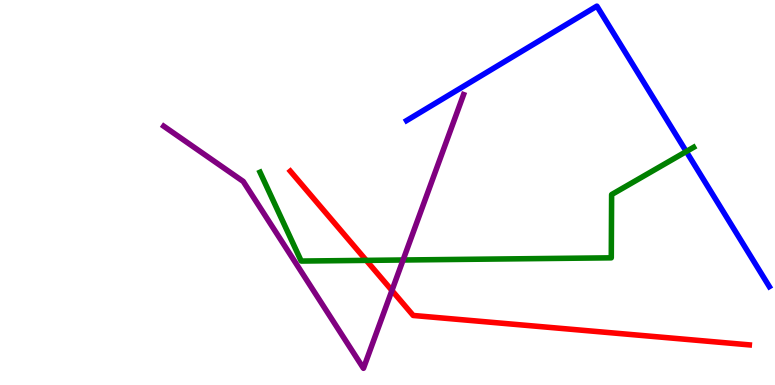[{'lines': ['blue', 'red'], 'intersections': []}, {'lines': ['green', 'red'], 'intersections': [{'x': 4.73, 'y': 3.24}]}, {'lines': ['purple', 'red'], 'intersections': [{'x': 5.06, 'y': 2.45}]}, {'lines': ['blue', 'green'], 'intersections': [{'x': 8.86, 'y': 6.06}]}, {'lines': ['blue', 'purple'], 'intersections': []}, {'lines': ['green', 'purple'], 'intersections': [{'x': 5.2, 'y': 3.25}]}]